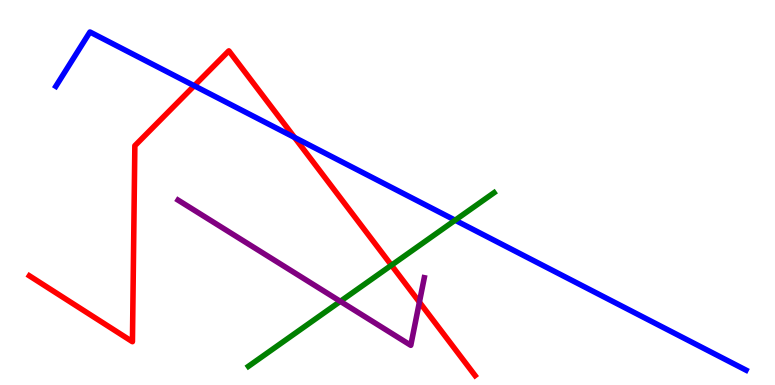[{'lines': ['blue', 'red'], 'intersections': [{'x': 2.51, 'y': 7.77}, {'x': 3.8, 'y': 6.43}]}, {'lines': ['green', 'red'], 'intersections': [{'x': 5.05, 'y': 3.11}]}, {'lines': ['purple', 'red'], 'intersections': [{'x': 5.41, 'y': 2.15}]}, {'lines': ['blue', 'green'], 'intersections': [{'x': 5.87, 'y': 4.28}]}, {'lines': ['blue', 'purple'], 'intersections': []}, {'lines': ['green', 'purple'], 'intersections': [{'x': 4.39, 'y': 2.17}]}]